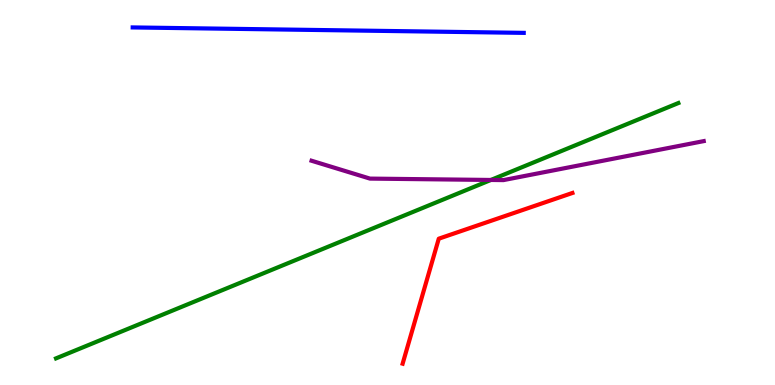[{'lines': ['blue', 'red'], 'intersections': []}, {'lines': ['green', 'red'], 'intersections': []}, {'lines': ['purple', 'red'], 'intersections': []}, {'lines': ['blue', 'green'], 'intersections': []}, {'lines': ['blue', 'purple'], 'intersections': []}, {'lines': ['green', 'purple'], 'intersections': [{'x': 6.33, 'y': 5.33}]}]